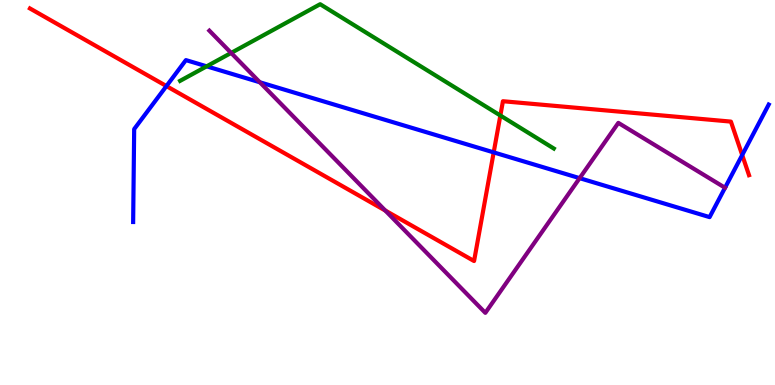[{'lines': ['blue', 'red'], 'intersections': [{'x': 2.15, 'y': 7.76}, {'x': 6.37, 'y': 6.04}, {'x': 9.58, 'y': 5.97}]}, {'lines': ['green', 'red'], 'intersections': [{'x': 6.46, 'y': 7.0}]}, {'lines': ['purple', 'red'], 'intersections': [{'x': 4.97, 'y': 4.53}]}, {'lines': ['blue', 'green'], 'intersections': [{'x': 2.67, 'y': 8.28}]}, {'lines': ['blue', 'purple'], 'intersections': [{'x': 3.35, 'y': 7.86}, {'x': 7.48, 'y': 5.37}]}, {'lines': ['green', 'purple'], 'intersections': [{'x': 2.98, 'y': 8.63}]}]